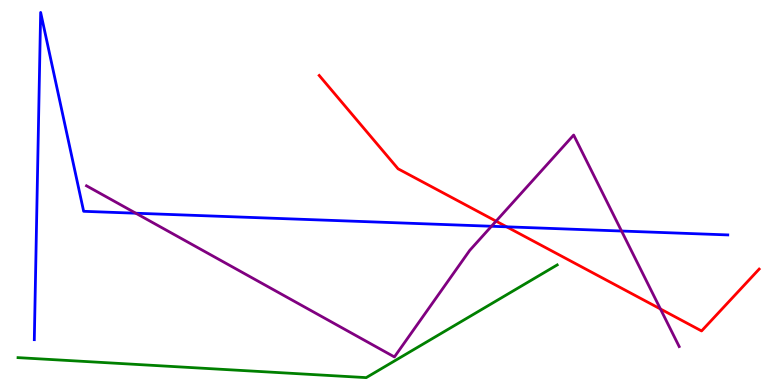[{'lines': ['blue', 'red'], 'intersections': [{'x': 6.54, 'y': 4.11}]}, {'lines': ['green', 'red'], 'intersections': []}, {'lines': ['purple', 'red'], 'intersections': [{'x': 6.4, 'y': 4.26}, {'x': 8.52, 'y': 1.97}]}, {'lines': ['blue', 'green'], 'intersections': []}, {'lines': ['blue', 'purple'], 'intersections': [{'x': 1.75, 'y': 4.46}, {'x': 6.34, 'y': 4.12}, {'x': 8.02, 'y': 4.0}]}, {'lines': ['green', 'purple'], 'intersections': []}]